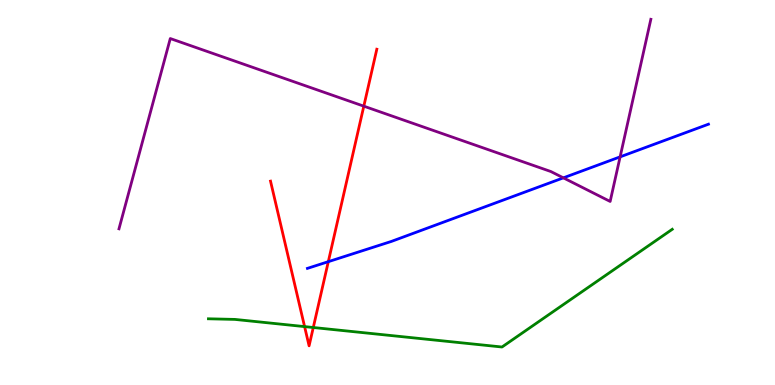[{'lines': ['blue', 'red'], 'intersections': [{'x': 4.24, 'y': 3.2}]}, {'lines': ['green', 'red'], 'intersections': [{'x': 3.93, 'y': 1.52}, {'x': 4.04, 'y': 1.49}]}, {'lines': ['purple', 'red'], 'intersections': [{'x': 4.69, 'y': 7.24}]}, {'lines': ['blue', 'green'], 'intersections': []}, {'lines': ['blue', 'purple'], 'intersections': [{'x': 7.27, 'y': 5.38}, {'x': 8.0, 'y': 5.93}]}, {'lines': ['green', 'purple'], 'intersections': []}]